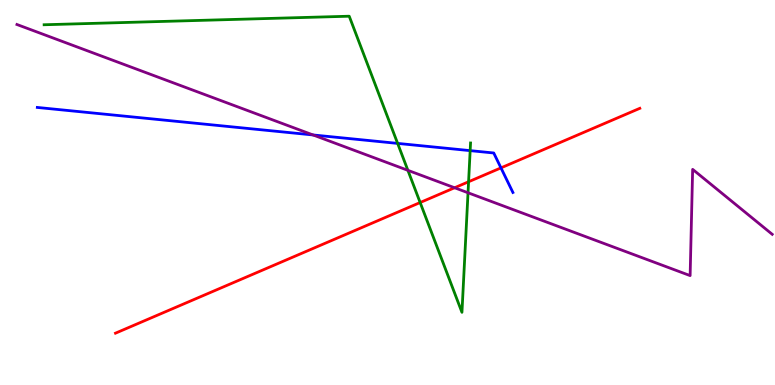[{'lines': ['blue', 'red'], 'intersections': [{'x': 6.46, 'y': 5.64}]}, {'lines': ['green', 'red'], 'intersections': [{'x': 5.42, 'y': 4.74}, {'x': 6.05, 'y': 5.28}]}, {'lines': ['purple', 'red'], 'intersections': [{'x': 5.87, 'y': 5.12}]}, {'lines': ['blue', 'green'], 'intersections': [{'x': 5.13, 'y': 6.28}, {'x': 6.07, 'y': 6.09}]}, {'lines': ['blue', 'purple'], 'intersections': [{'x': 4.04, 'y': 6.49}]}, {'lines': ['green', 'purple'], 'intersections': [{'x': 5.26, 'y': 5.58}, {'x': 6.04, 'y': 4.99}]}]